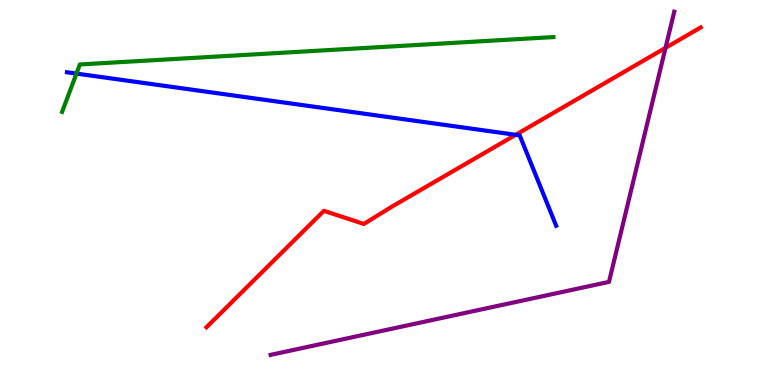[{'lines': ['blue', 'red'], 'intersections': [{'x': 6.65, 'y': 6.5}]}, {'lines': ['green', 'red'], 'intersections': []}, {'lines': ['purple', 'red'], 'intersections': [{'x': 8.59, 'y': 8.76}]}, {'lines': ['blue', 'green'], 'intersections': [{'x': 0.986, 'y': 8.09}]}, {'lines': ['blue', 'purple'], 'intersections': []}, {'lines': ['green', 'purple'], 'intersections': []}]